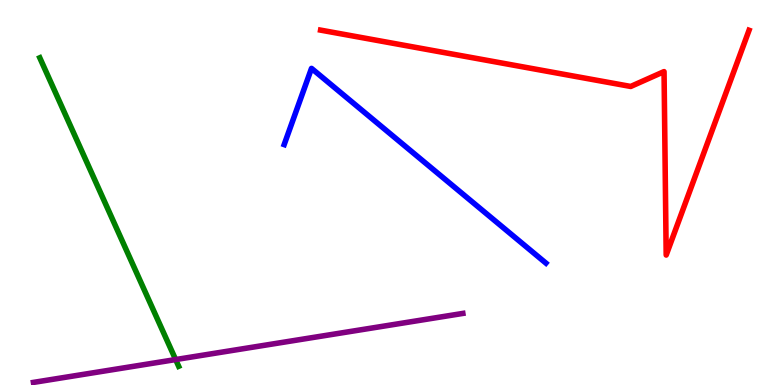[{'lines': ['blue', 'red'], 'intersections': []}, {'lines': ['green', 'red'], 'intersections': []}, {'lines': ['purple', 'red'], 'intersections': []}, {'lines': ['blue', 'green'], 'intersections': []}, {'lines': ['blue', 'purple'], 'intersections': []}, {'lines': ['green', 'purple'], 'intersections': [{'x': 2.27, 'y': 0.661}]}]